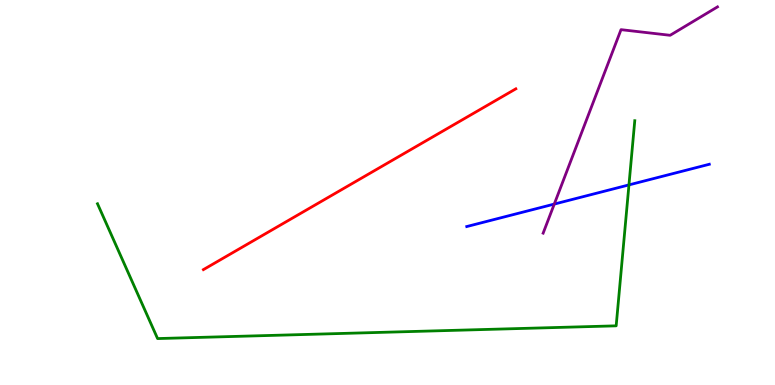[{'lines': ['blue', 'red'], 'intersections': []}, {'lines': ['green', 'red'], 'intersections': []}, {'lines': ['purple', 'red'], 'intersections': []}, {'lines': ['blue', 'green'], 'intersections': [{'x': 8.12, 'y': 5.2}]}, {'lines': ['blue', 'purple'], 'intersections': [{'x': 7.15, 'y': 4.7}]}, {'lines': ['green', 'purple'], 'intersections': []}]